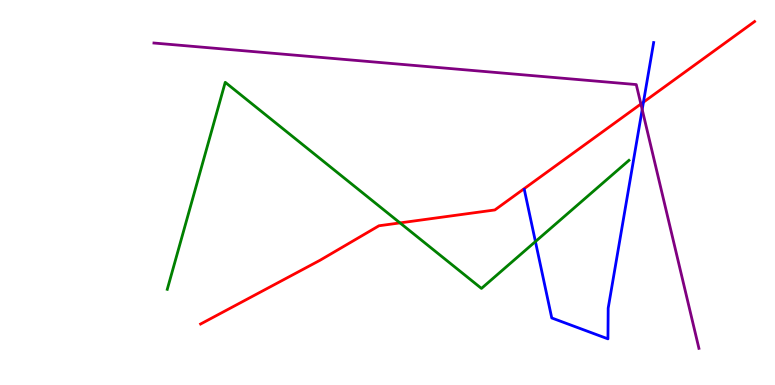[{'lines': ['blue', 'red'], 'intersections': [{'x': 8.3, 'y': 7.35}]}, {'lines': ['green', 'red'], 'intersections': [{'x': 5.16, 'y': 4.21}]}, {'lines': ['purple', 'red'], 'intersections': [{'x': 8.27, 'y': 7.3}]}, {'lines': ['blue', 'green'], 'intersections': [{'x': 6.91, 'y': 3.73}]}, {'lines': ['blue', 'purple'], 'intersections': [{'x': 8.29, 'y': 7.16}]}, {'lines': ['green', 'purple'], 'intersections': []}]